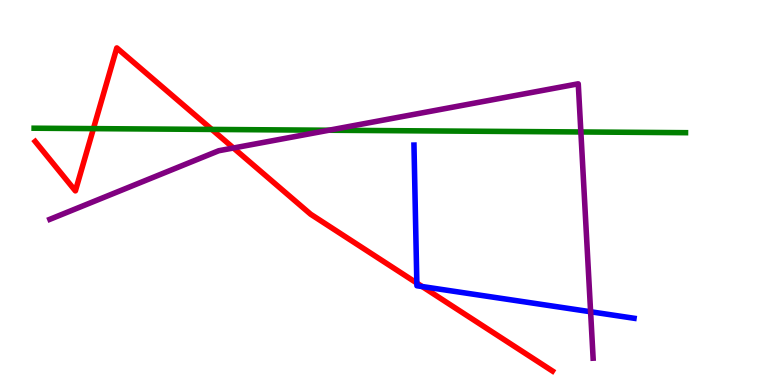[{'lines': ['blue', 'red'], 'intersections': [{'x': 5.38, 'y': 2.65}, {'x': 5.45, 'y': 2.56}]}, {'lines': ['green', 'red'], 'intersections': [{'x': 1.21, 'y': 6.66}, {'x': 2.73, 'y': 6.64}]}, {'lines': ['purple', 'red'], 'intersections': [{'x': 3.01, 'y': 6.16}]}, {'lines': ['blue', 'green'], 'intersections': []}, {'lines': ['blue', 'purple'], 'intersections': [{'x': 7.62, 'y': 1.9}]}, {'lines': ['green', 'purple'], 'intersections': [{'x': 4.24, 'y': 6.62}, {'x': 7.5, 'y': 6.57}]}]